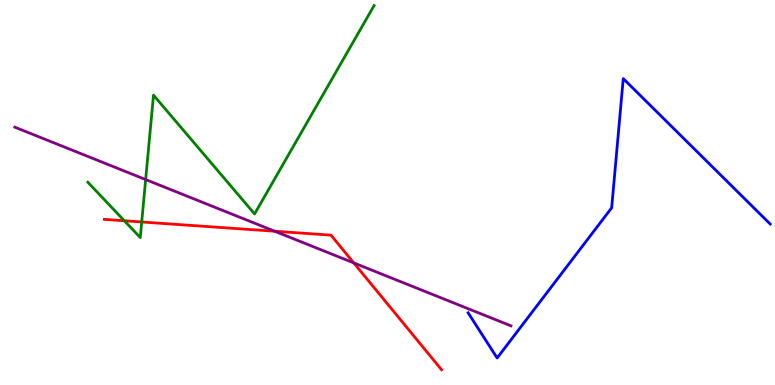[{'lines': ['blue', 'red'], 'intersections': []}, {'lines': ['green', 'red'], 'intersections': [{'x': 1.6, 'y': 4.27}, {'x': 1.83, 'y': 4.23}]}, {'lines': ['purple', 'red'], 'intersections': [{'x': 3.54, 'y': 3.99}, {'x': 4.56, 'y': 3.17}]}, {'lines': ['blue', 'green'], 'intersections': []}, {'lines': ['blue', 'purple'], 'intersections': []}, {'lines': ['green', 'purple'], 'intersections': [{'x': 1.88, 'y': 5.34}]}]